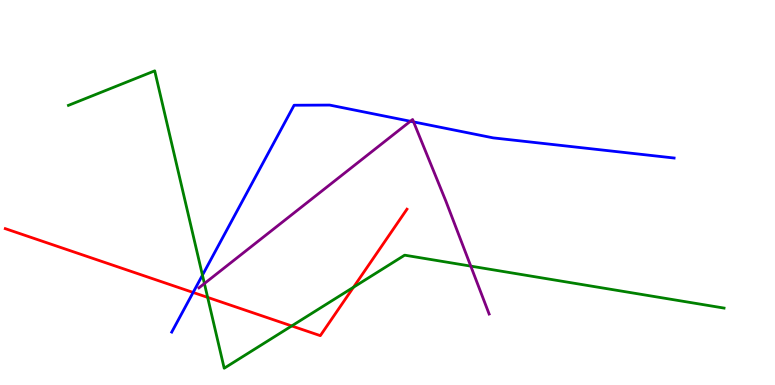[{'lines': ['blue', 'red'], 'intersections': [{'x': 2.49, 'y': 2.4}]}, {'lines': ['green', 'red'], 'intersections': [{'x': 2.68, 'y': 2.28}, {'x': 3.76, 'y': 1.53}, {'x': 4.56, 'y': 2.54}]}, {'lines': ['purple', 'red'], 'intersections': []}, {'lines': ['blue', 'green'], 'intersections': [{'x': 2.61, 'y': 2.85}]}, {'lines': ['blue', 'purple'], 'intersections': [{'x': 5.3, 'y': 6.85}, {'x': 5.34, 'y': 6.83}]}, {'lines': ['green', 'purple'], 'intersections': [{'x': 2.64, 'y': 2.64}, {'x': 6.07, 'y': 3.09}]}]